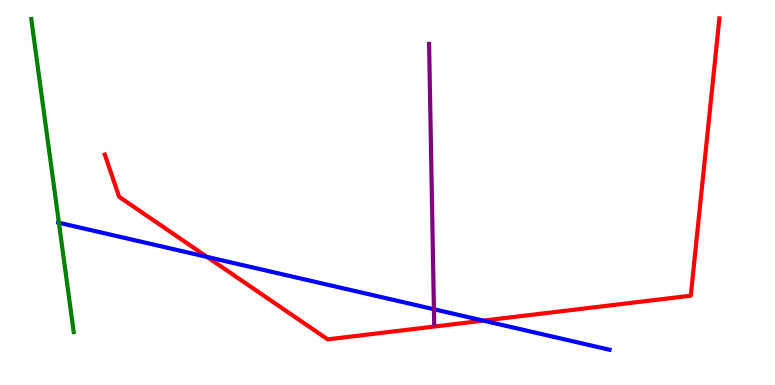[{'lines': ['blue', 'red'], 'intersections': [{'x': 2.67, 'y': 3.33}, {'x': 6.24, 'y': 1.67}]}, {'lines': ['green', 'red'], 'intersections': []}, {'lines': ['purple', 'red'], 'intersections': []}, {'lines': ['blue', 'green'], 'intersections': [{'x': 0.76, 'y': 4.21}]}, {'lines': ['blue', 'purple'], 'intersections': [{'x': 5.6, 'y': 1.97}]}, {'lines': ['green', 'purple'], 'intersections': []}]